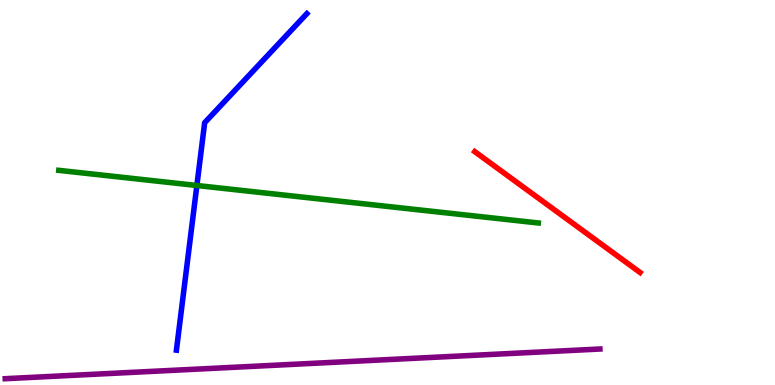[{'lines': ['blue', 'red'], 'intersections': []}, {'lines': ['green', 'red'], 'intersections': []}, {'lines': ['purple', 'red'], 'intersections': []}, {'lines': ['blue', 'green'], 'intersections': [{'x': 2.54, 'y': 5.18}]}, {'lines': ['blue', 'purple'], 'intersections': []}, {'lines': ['green', 'purple'], 'intersections': []}]